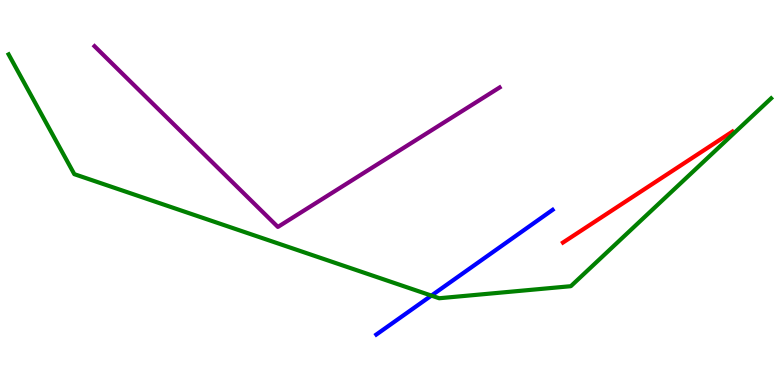[{'lines': ['blue', 'red'], 'intersections': []}, {'lines': ['green', 'red'], 'intersections': []}, {'lines': ['purple', 'red'], 'intersections': []}, {'lines': ['blue', 'green'], 'intersections': [{'x': 5.57, 'y': 2.32}]}, {'lines': ['blue', 'purple'], 'intersections': []}, {'lines': ['green', 'purple'], 'intersections': []}]